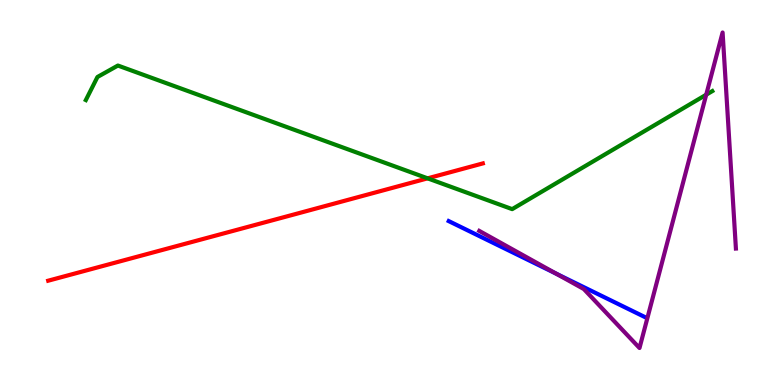[{'lines': ['blue', 'red'], 'intersections': []}, {'lines': ['green', 'red'], 'intersections': [{'x': 5.52, 'y': 5.37}]}, {'lines': ['purple', 'red'], 'intersections': []}, {'lines': ['blue', 'green'], 'intersections': []}, {'lines': ['blue', 'purple'], 'intersections': [{'x': 7.18, 'y': 2.89}]}, {'lines': ['green', 'purple'], 'intersections': [{'x': 9.11, 'y': 7.54}]}]